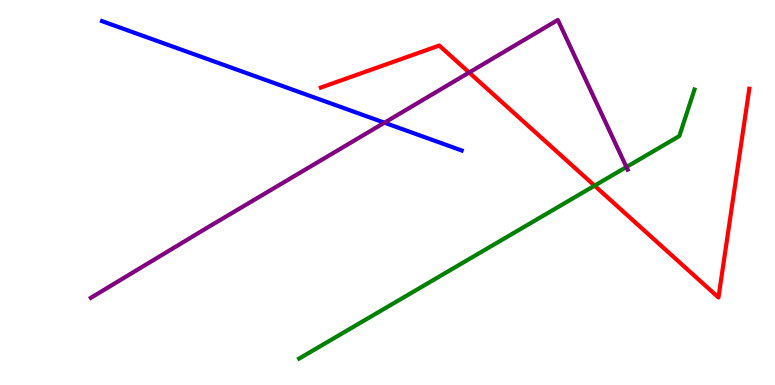[{'lines': ['blue', 'red'], 'intersections': []}, {'lines': ['green', 'red'], 'intersections': [{'x': 7.67, 'y': 5.18}]}, {'lines': ['purple', 'red'], 'intersections': [{'x': 6.05, 'y': 8.12}]}, {'lines': ['blue', 'green'], 'intersections': []}, {'lines': ['blue', 'purple'], 'intersections': [{'x': 4.96, 'y': 6.81}]}, {'lines': ['green', 'purple'], 'intersections': [{'x': 8.08, 'y': 5.66}]}]